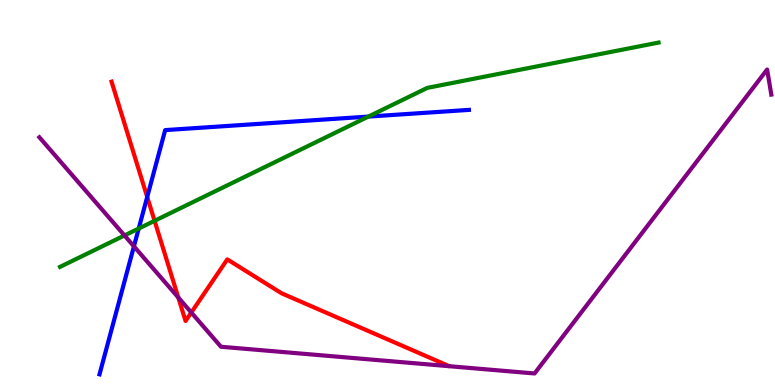[{'lines': ['blue', 'red'], 'intersections': [{'x': 1.9, 'y': 4.88}]}, {'lines': ['green', 'red'], 'intersections': [{'x': 1.99, 'y': 4.26}]}, {'lines': ['purple', 'red'], 'intersections': [{'x': 2.3, 'y': 2.27}, {'x': 2.47, 'y': 1.88}]}, {'lines': ['blue', 'green'], 'intersections': [{'x': 1.79, 'y': 4.06}, {'x': 4.75, 'y': 6.97}]}, {'lines': ['blue', 'purple'], 'intersections': [{'x': 1.73, 'y': 3.6}]}, {'lines': ['green', 'purple'], 'intersections': [{'x': 1.61, 'y': 3.88}]}]